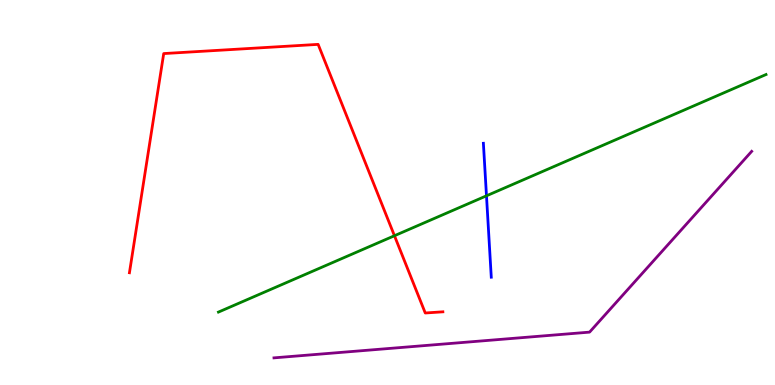[{'lines': ['blue', 'red'], 'intersections': []}, {'lines': ['green', 'red'], 'intersections': [{'x': 5.09, 'y': 3.88}]}, {'lines': ['purple', 'red'], 'intersections': []}, {'lines': ['blue', 'green'], 'intersections': [{'x': 6.28, 'y': 4.91}]}, {'lines': ['blue', 'purple'], 'intersections': []}, {'lines': ['green', 'purple'], 'intersections': []}]